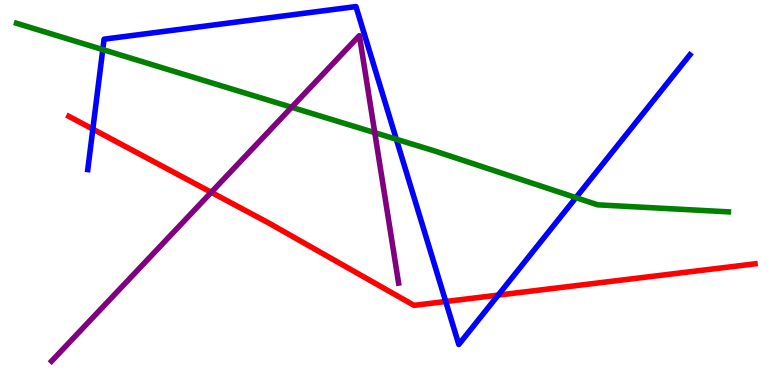[{'lines': ['blue', 'red'], 'intersections': [{'x': 1.2, 'y': 6.65}, {'x': 5.75, 'y': 2.17}, {'x': 6.43, 'y': 2.33}]}, {'lines': ['green', 'red'], 'intersections': []}, {'lines': ['purple', 'red'], 'intersections': [{'x': 2.73, 'y': 5.01}]}, {'lines': ['blue', 'green'], 'intersections': [{'x': 1.33, 'y': 8.71}, {'x': 5.11, 'y': 6.38}, {'x': 7.43, 'y': 4.87}]}, {'lines': ['blue', 'purple'], 'intersections': []}, {'lines': ['green', 'purple'], 'intersections': [{'x': 3.76, 'y': 7.21}, {'x': 4.84, 'y': 6.55}]}]